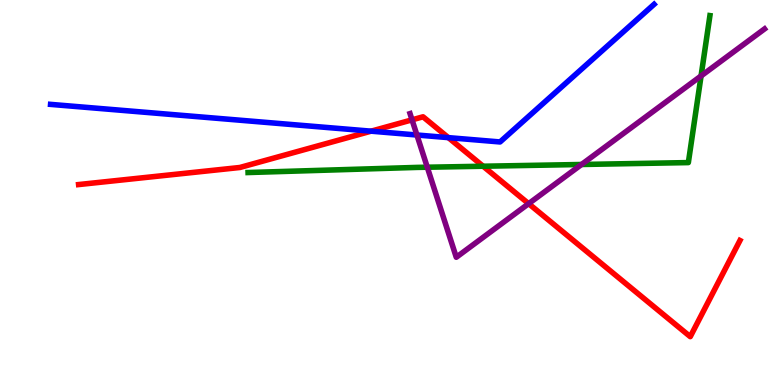[{'lines': ['blue', 'red'], 'intersections': [{'x': 4.79, 'y': 6.59}, {'x': 5.79, 'y': 6.43}]}, {'lines': ['green', 'red'], 'intersections': [{'x': 6.23, 'y': 5.68}]}, {'lines': ['purple', 'red'], 'intersections': [{'x': 5.32, 'y': 6.89}, {'x': 6.82, 'y': 4.71}]}, {'lines': ['blue', 'green'], 'intersections': []}, {'lines': ['blue', 'purple'], 'intersections': [{'x': 5.38, 'y': 6.49}]}, {'lines': ['green', 'purple'], 'intersections': [{'x': 5.51, 'y': 5.66}, {'x': 7.5, 'y': 5.73}, {'x': 9.05, 'y': 8.03}]}]